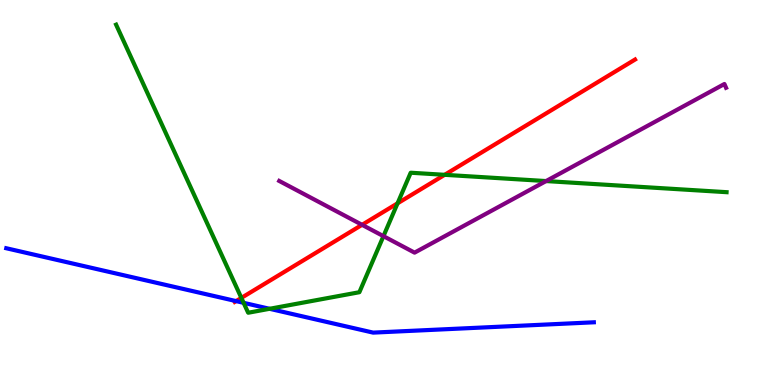[{'lines': ['blue', 'red'], 'intersections': [{'x': 3.05, 'y': 2.18}]}, {'lines': ['green', 'red'], 'intersections': [{'x': 3.11, 'y': 2.26}, {'x': 5.13, 'y': 4.72}, {'x': 5.74, 'y': 5.46}]}, {'lines': ['purple', 'red'], 'intersections': [{'x': 4.67, 'y': 4.16}]}, {'lines': ['blue', 'green'], 'intersections': [{'x': 3.14, 'y': 2.13}, {'x': 3.48, 'y': 1.98}]}, {'lines': ['blue', 'purple'], 'intersections': []}, {'lines': ['green', 'purple'], 'intersections': [{'x': 4.95, 'y': 3.87}, {'x': 7.05, 'y': 5.3}]}]